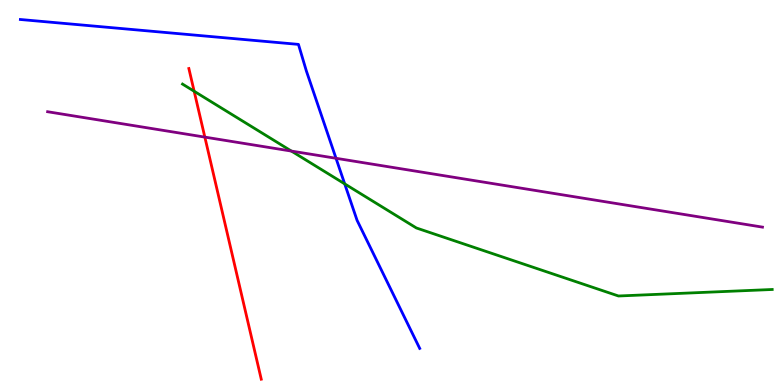[{'lines': ['blue', 'red'], 'intersections': []}, {'lines': ['green', 'red'], 'intersections': [{'x': 2.51, 'y': 7.63}]}, {'lines': ['purple', 'red'], 'intersections': [{'x': 2.64, 'y': 6.44}]}, {'lines': ['blue', 'green'], 'intersections': [{'x': 4.45, 'y': 5.22}]}, {'lines': ['blue', 'purple'], 'intersections': [{'x': 4.34, 'y': 5.89}]}, {'lines': ['green', 'purple'], 'intersections': [{'x': 3.76, 'y': 6.08}]}]